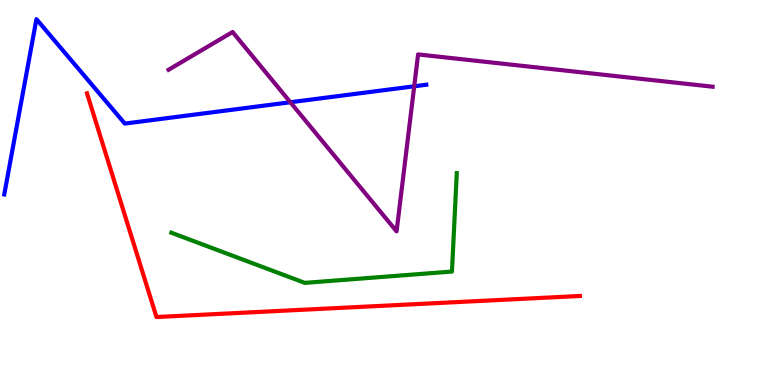[{'lines': ['blue', 'red'], 'intersections': []}, {'lines': ['green', 'red'], 'intersections': []}, {'lines': ['purple', 'red'], 'intersections': []}, {'lines': ['blue', 'green'], 'intersections': []}, {'lines': ['blue', 'purple'], 'intersections': [{'x': 3.75, 'y': 7.34}, {'x': 5.34, 'y': 7.76}]}, {'lines': ['green', 'purple'], 'intersections': []}]